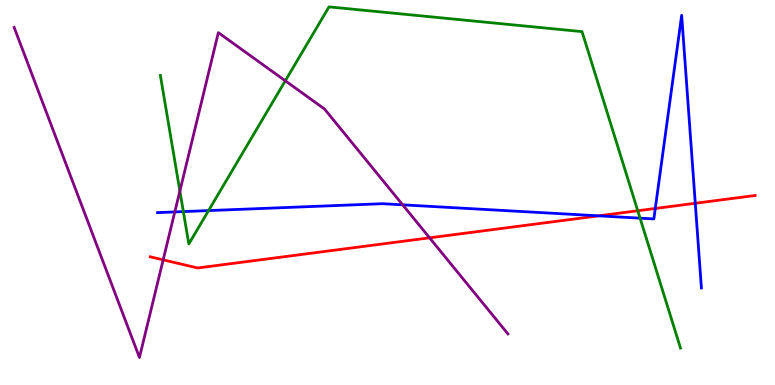[{'lines': ['blue', 'red'], 'intersections': [{'x': 7.72, 'y': 4.39}, {'x': 8.46, 'y': 4.59}, {'x': 8.97, 'y': 4.72}]}, {'lines': ['green', 'red'], 'intersections': [{'x': 8.23, 'y': 4.53}]}, {'lines': ['purple', 'red'], 'intersections': [{'x': 2.11, 'y': 3.25}, {'x': 5.54, 'y': 3.82}]}, {'lines': ['blue', 'green'], 'intersections': [{'x': 2.37, 'y': 4.5}, {'x': 2.69, 'y': 4.53}, {'x': 8.26, 'y': 4.33}]}, {'lines': ['blue', 'purple'], 'intersections': [{'x': 2.26, 'y': 4.5}, {'x': 5.2, 'y': 4.68}]}, {'lines': ['green', 'purple'], 'intersections': [{'x': 2.32, 'y': 5.04}, {'x': 3.68, 'y': 7.9}]}]